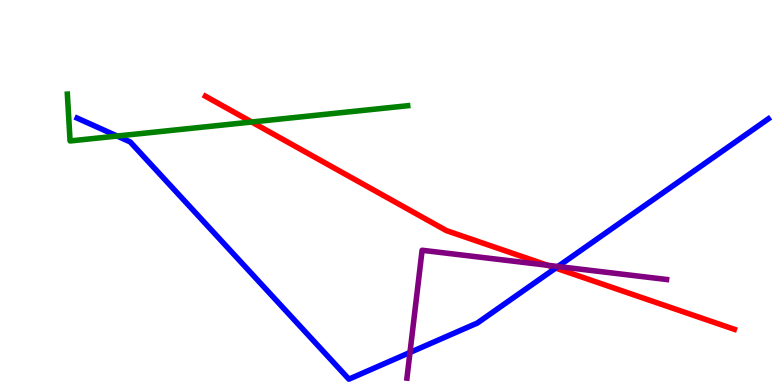[{'lines': ['blue', 'red'], 'intersections': [{'x': 7.17, 'y': 3.04}]}, {'lines': ['green', 'red'], 'intersections': [{'x': 3.25, 'y': 6.83}]}, {'lines': ['purple', 'red'], 'intersections': [{'x': 7.06, 'y': 3.11}]}, {'lines': ['blue', 'green'], 'intersections': [{'x': 1.51, 'y': 6.47}]}, {'lines': ['blue', 'purple'], 'intersections': [{'x': 5.29, 'y': 0.845}, {'x': 7.2, 'y': 3.08}]}, {'lines': ['green', 'purple'], 'intersections': []}]